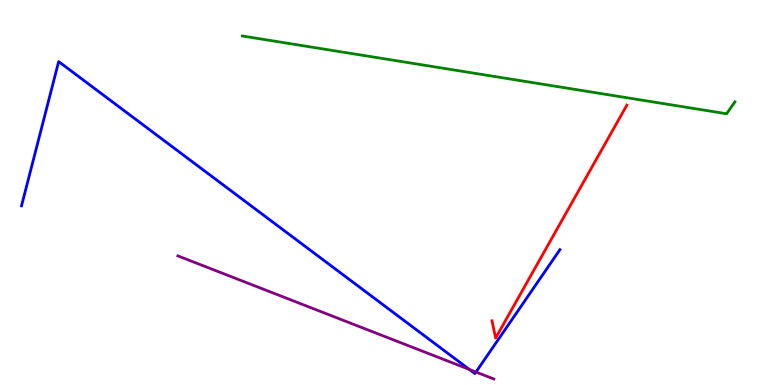[{'lines': ['blue', 'red'], 'intersections': []}, {'lines': ['green', 'red'], 'intersections': []}, {'lines': ['purple', 'red'], 'intersections': []}, {'lines': ['blue', 'green'], 'intersections': []}, {'lines': ['blue', 'purple'], 'intersections': [{'x': 6.06, 'y': 0.404}, {'x': 6.14, 'y': 0.337}]}, {'lines': ['green', 'purple'], 'intersections': []}]